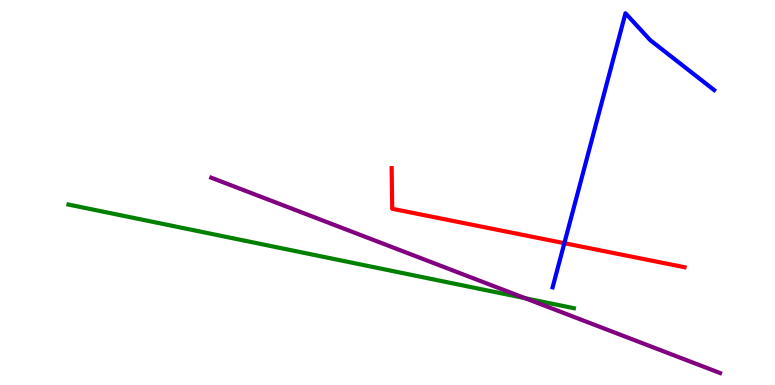[{'lines': ['blue', 'red'], 'intersections': [{'x': 7.28, 'y': 3.68}]}, {'lines': ['green', 'red'], 'intersections': []}, {'lines': ['purple', 'red'], 'intersections': []}, {'lines': ['blue', 'green'], 'intersections': []}, {'lines': ['blue', 'purple'], 'intersections': []}, {'lines': ['green', 'purple'], 'intersections': [{'x': 6.78, 'y': 2.25}]}]